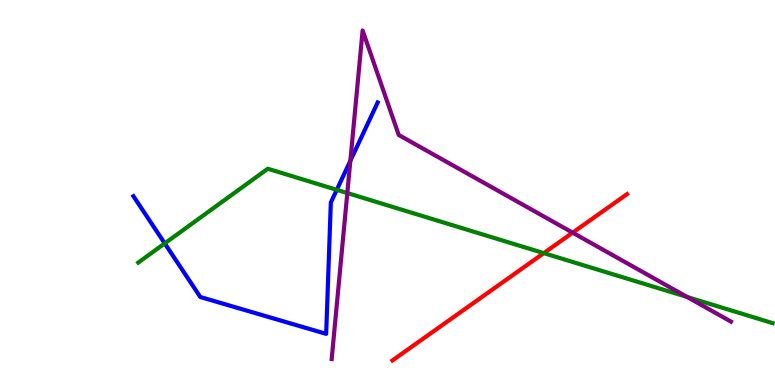[{'lines': ['blue', 'red'], 'intersections': []}, {'lines': ['green', 'red'], 'intersections': [{'x': 7.02, 'y': 3.43}]}, {'lines': ['purple', 'red'], 'intersections': [{'x': 7.39, 'y': 3.96}]}, {'lines': ['blue', 'green'], 'intersections': [{'x': 2.13, 'y': 3.68}, {'x': 4.35, 'y': 5.07}]}, {'lines': ['blue', 'purple'], 'intersections': [{'x': 4.52, 'y': 5.82}]}, {'lines': ['green', 'purple'], 'intersections': [{'x': 4.48, 'y': 4.99}, {'x': 8.87, 'y': 2.29}]}]